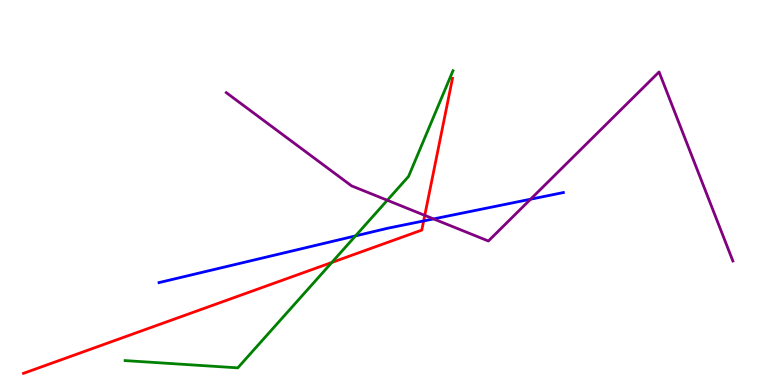[{'lines': ['blue', 'red'], 'intersections': [{'x': 5.47, 'y': 4.26}]}, {'lines': ['green', 'red'], 'intersections': [{'x': 4.28, 'y': 3.18}]}, {'lines': ['purple', 'red'], 'intersections': [{'x': 5.48, 'y': 4.41}]}, {'lines': ['blue', 'green'], 'intersections': [{'x': 4.59, 'y': 3.87}]}, {'lines': ['blue', 'purple'], 'intersections': [{'x': 5.59, 'y': 4.31}, {'x': 6.85, 'y': 4.83}]}, {'lines': ['green', 'purple'], 'intersections': [{'x': 5.0, 'y': 4.8}]}]